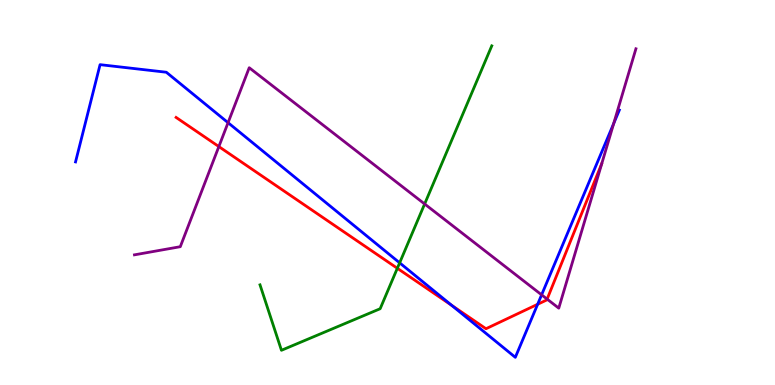[{'lines': ['blue', 'red'], 'intersections': [{'x': 5.83, 'y': 2.07}, {'x': 6.94, 'y': 2.1}]}, {'lines': ['green', 'red'], 'intersections': [{'x': 5.13, 'y': 3.03}]}, {'lines': ['purple', 'red'], 'intersections': [{'x': 2.82, 'y': 6.19}, {'x': 7.06, 'y': 2.23}]}, {'lines': ['blue', 'green'], 'intersections': [{'x': 5.16, 'y': 3.17}]}, {'lines': ['blue', 'purple'], 'intersections': [{'x': 2.94, 'y': 6.81}, {'x': 6.99, 'y': 2.34}, {'x': 7.92, 'y': 6.79}]}, {'lines': ['green', 'purple'], 'intersections': [{'x': 5.48, 'y': 4.7}]}]